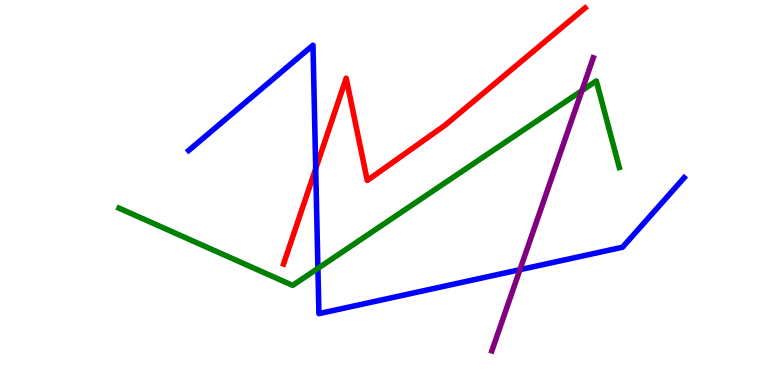[{'lines': ['blue', 'red'], 'intersections': [{'x': 4.07, 'y': 5.62}]}, {'lines': ['green', 'red'], 'intersections': []}, {'lines': ['purple', 'red'], 'intersections': []}, {'lines': ['blue', 'green'], 'intersections': [{'x': 4.1, 'y': 3.03}]}, {'lines': ['blue', 'purple'], 'intersections': [{'x': 6.71, 'y': 3.0}]}, {'lines': ['green', 'purple'], 'intersections': [{'x': 7.51, 'y': 7.65}]}]